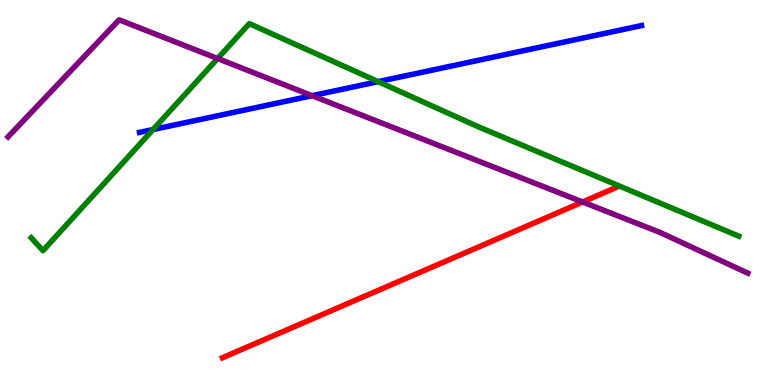[{'lines': ['blue', 'red'], 'intersections': []}, {'lines': ['green', 'red'], 'intersections': []}, {'lines': ['purple', 'red'], 'intersections': [{'x': 7.52, 'y': 4.75}]}, {'lines': ['blue', 'green'], 'intersections': [{'x': 1.98, 'y': 6.64}, {'x': 4.88, 'y': 7.88}]}, {'lines': ['blue', 'purple'], 'intersections': [{'x': 4.03, 'y': 7.51}]}, {'lines': ['green', 'purple'], 'intersections': [{'x': 2.81, 'y': 8.48}]}]